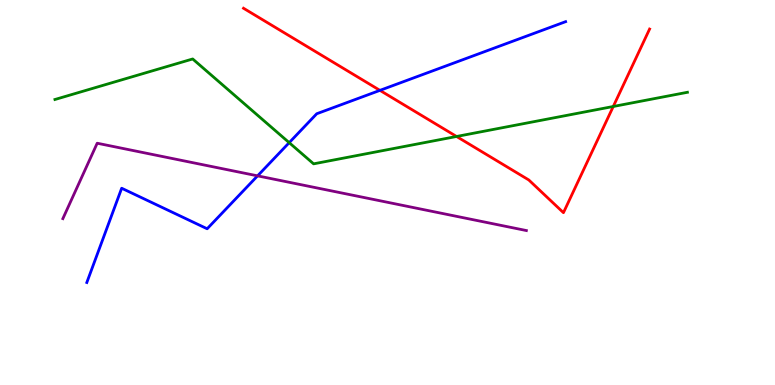[{'lines': ['blue', 'red'], 'intersections': [{'x': 4.9, 'y': 7.65}]}, {'lines': ['green', 'red'], 'intersections': [{'x': 5.89, 'y': 6.46}, {'x': 7.91, 'y': 7.23}]}, {'lines': ['purple', 'red'], 'intersections': []}, {'lines': ['blue', 'green'], 'intersections': [{'x': 3.73, 'y': 6.29}]}, {'lines': ['blue', 'purple'], 'intersections': [{'x': 3.32, 'y': 5.43}]}, {'lines': ['green', 'purple'], 'intersections': []}]